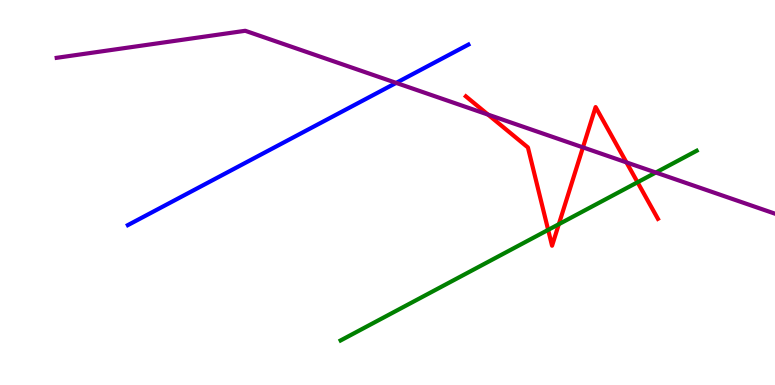[{'lines': ['blue', 'red'], 'intersections': []}, {'lines': ['green', 'red'], 'intersections': [{'x': 7.07, 'y': 4.03}, {'x': 7.21, 'y': 4.18}, {'x': 8.23, 'y': 5.27}]}, {'lines': ['purple', 'red'], 'intersections': [{'x': 6.3, 'y': 7.02}, {'x': 7.52, 'y': 6.17}, {'x': 8.08, 'y': 5.78}]}, {'lines': ['blue', 'green'], 'intersections': []}, {'lines': ['blue', 'purple'], 'intersections': [{'x': 5.11, 'y': 7.85}]}, {'lines': ['green', 'purple'], 'intersections': [{'x': 8.46, 'y': 5.52}]}]